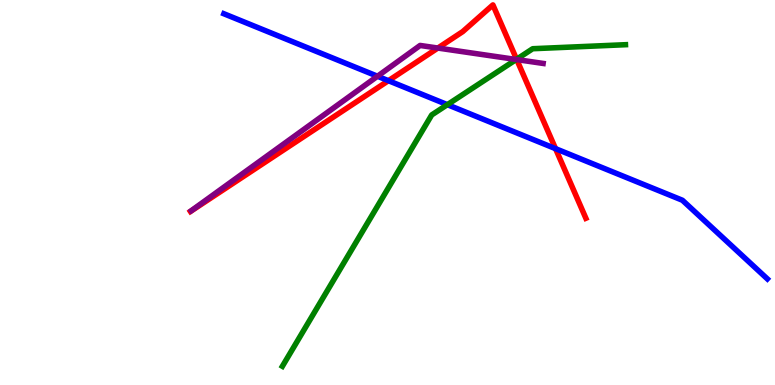[{'lines': ['blue', 'red'], 'intersections': [{'x': 5.01, 'y': 7.9}, {'x': 7.17, 'y': 6.14}]}, {'lines': ['green', 'red'], 'intersections': [{'x': 6.67, 'y': 8.46}]}, {'lines': ['purple', 'red'], 'intersections': [{'x': 5.65, 'y': 8.75}, {'x': 6.67, 'y': 8.45}]}, {'lines': ['blue', 'green'], 'intersections': [{'x': 5.77, 'y': 7.28}]}, {'lines': ['blue', 'purple'], 'intersections': [{'x': 4.87, 'y': 8.02}]}, {'lines': ['green', 'purple'], 'intersections': [{'x': 6.66, 'y': 8.45}]}]